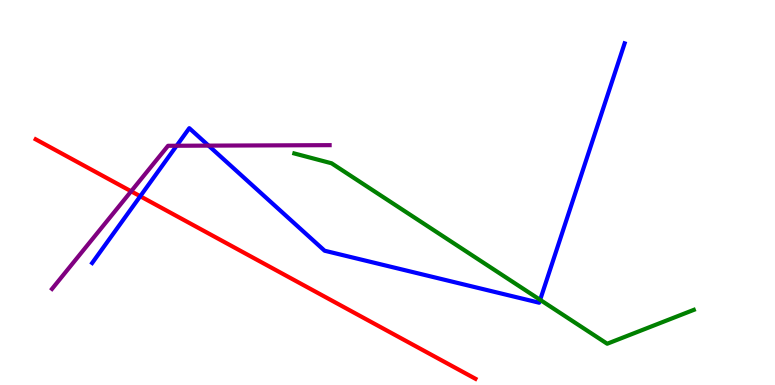[{'lines': ['blue', 'red'], 'intersections': [{'x': 1.81, 'y': 4.9}]}, {'lines': ['green', 'red'], 'intersections': []}, {'lines': ['purple', 'red'], 'intersections': [{'x': 1.69, 'y': 5.03}]}, {'lines': ['blue', 'green'], 'intersections': [{'x': 6.97, 'y': 2.21}]}, {'lines': ['blue', 'purple'], 'intersections': [{'x': 2.28, 'y': 6.21}, {'x': 2.69, 'y': 6.22}]}, {'lines': ['green', 'purple'], 'intersections': []}]